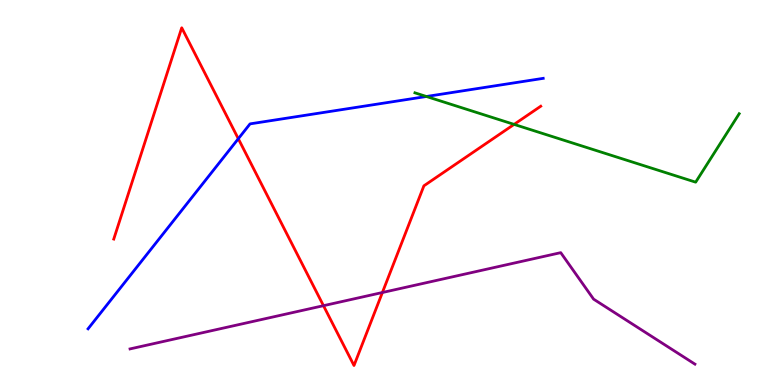[{'lines': ['blue', 'red'], 'intersections': [{'x': 3.08, 'y': 6.4}]}, {'lines': ['green', 'red'], 'intersections': [{'x': 6.63, 'y': 6.77}]}, {'lines': ['purple', 'red'], 'intersections': [{'x': 4.17, 'y': 2.06}, {'x': 4.93, 'y': 2.4}]}, {'lines': ['blue', 'green'], 'intersections': [{'x': 5.5, 'y': 7.49}]}, {'lines': ['blue', 'purple'], 'intersections': []}, {'lines': ['green', 'purple'], 'intersections': []}]